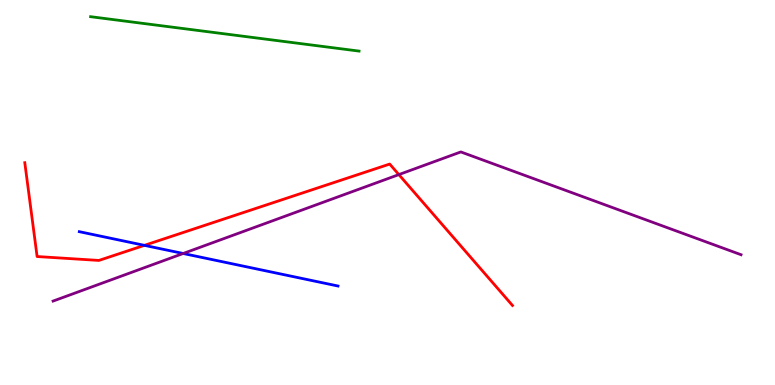[{'lines': ['blue', 'red'], 'intersections': [{'x': 1.86, 'y': 3.63}]}, {'lines': ['green', 'red'], 'intersections': []}, {'lines': ['purple', 'red'], 'intersections': [{'x': 5.15, 'y': 5.46}]}, {'lines': ['blue', 'green'], 'intersections': []}, {'lines': ['blue', 'purple'], 'intersections': [{'x': 2.36, 'y': 3.42}]}, {'lines': ['green', 'purple'], 'intersections': []}]